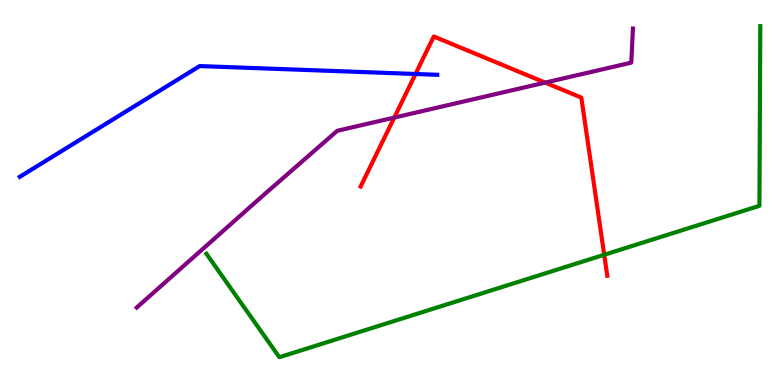[{'lines': ['blue', 'red'], 'intersections': [{'x': 5.36, 'y': 8.08}]}, {'lines': ['green', 'red'], 'intersections': [{'x': 7.8, 'y': 3.38}]}, {'lines': ['purple', 'red'], 'intersections': [{'x': 5.09, 'y': 6.95}, {'x': 7.03, 'y': 7.85}]}, {'lines': ['blue', 'green'], 'intersections': []}, {'lines': ['blue', 'purple'], 'intersections': []}, {'lines': ['green', 'purple'], 'intersections': []}]